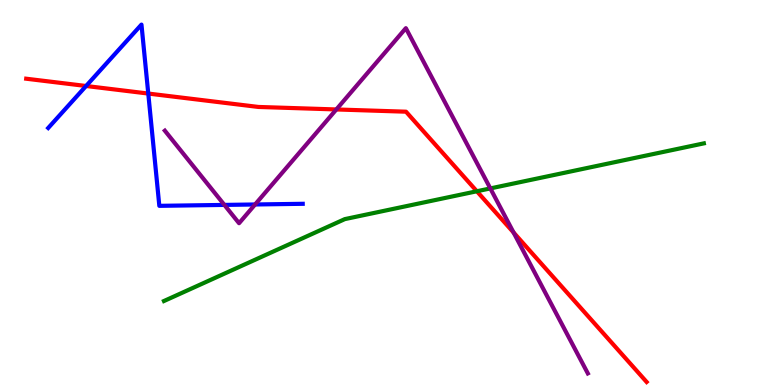[{'lines': ['blue', 'red'], 'intersections': [{'x': 1.11, 'y': 7.77}, {'x': 1.91, 'y': 7.57}]}, {'lines': ['green', 'red'], 'intersections': [{'x': 6.15, 'y': 5.03}]}, {'lines': ['purple', 'red'], 'intersections': [{'x': 4.34, 'y': 7.16}, {'x': 6.63, 'y': 3.96}]}, {'lines': ['blue', 'green'], 'intersections': []}, {'lines': ['blue', 'purple'], 'intersections': [{'x': 2.9, 'y': 4.68}, {'x': 3.29, 'y': 4.69}]}, {'lines': ['green', 'purple'], 'intersections': [{'x': 6.33, 'y': 5.11}]}]